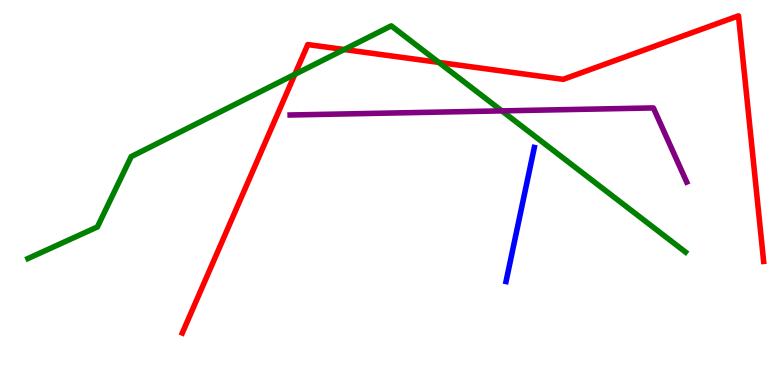[{'lines': ['blue', 'red'], 'intersections': []}, {'lines': ['green', 'red'], 'intersections': [{'x': 3.8, 'y': 8.07}, {'x': 4.44, 'y': 8.71}, {'x': 5.66, 'y': 8.38}]}, {'lines': ['purple', 'red'], 'intersections': []}, {'lines': ['blue', 'green'], 'intersections': []}, {'lines': ['blue', 'purple'], 'intersections': []}, {'lines': ['green', 'purple'], 'intersections': [{'x': 6.48, 'y': 7.12}]}]